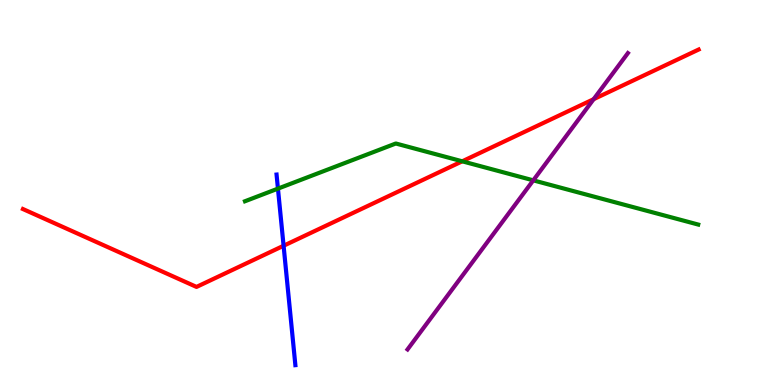[{'lines': ['blue', 'red'], 'intersections': [{'x': 3.66, 'y': 3.62}]}, {'lines': ['green', 'red'], 'intersections': [{'x': 5.96, 'y': 5.81}]}, {'lines': ['purple', 'red'], 'intersections': [{'x': 7.66, 'y': 7.42}]}, {'lines': ['blue', 'green'], 'intersections': [{'x': 3.59, 'y': 5.1}]}, {'lines': ['blue', 'purple'], 'intersections': []}, {'lines': ['green', 'purple'], 'intersections': [{'x': 6.88, 'y': 5.32}]}]